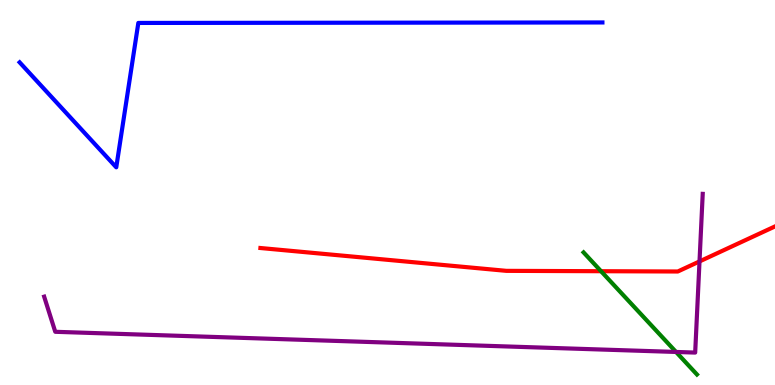[{'lines': ['blue', 'red'], 'intersections': []}, {'lines': ['green', 'red'], 'intersections': [{'x': 7.76, 'y': 2.96}]}, {'lines': ['purple', 'red'], 'intersections': [{'x': 9.03, 'y': 3.21}]}, {'lines': ['blue', 'green'], 'intersections': []}, {'lines': ['blue', 'purple'], 'intersections': []}, {'lines': ['green', 'purple'], 'intersections': [{'x': 8.72, 'y': 0.858}]}]